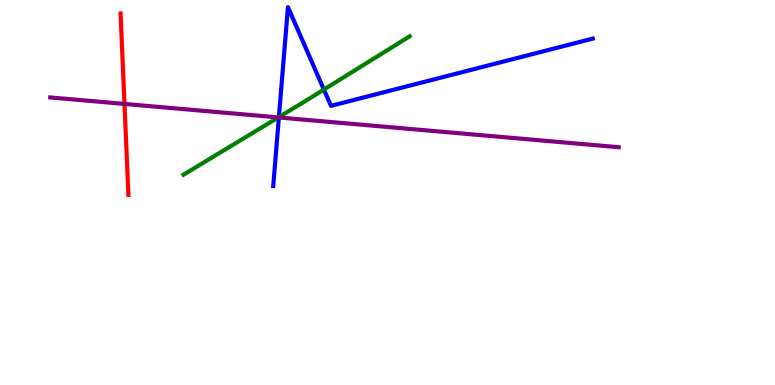[{'lines': ['blue', 'red'], 'intersections': []}, {'lines': ['green', 'red'], 'intersections': []}, {'lines': ['purple', 'red'], 'intersections': [{'x': 1.61, 'y': 7.3}]}, {'lines': ['blue', 'green'], 'intersections': [{'x': 3.6, 'y': 6.96}, {'x': 4.18, 'y': 7.67}]}, {'lines': ['blue', 'purple'], 'intersections': [{'x': 3.6, 'y': 6.95}]}, {'lines': ['green', 'purple'], 'intersections': [{'x': 3.59, 'y': 6.95}]}]